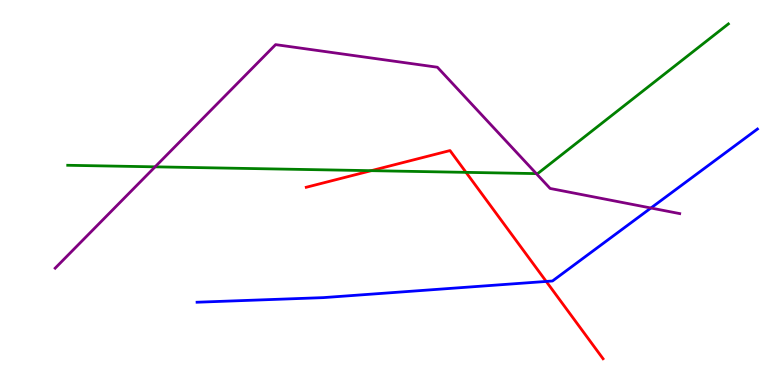[{'lines': ['blue', 'red'], 'intersections': [{'x': 7.05, 'y': 2.69}]}, {'lines': ['green', 'red'], 'intersections': [{'x': 4.79, 'y': 5.57}, {'x': 6.01, 'y': 5.52}]}, {'lines': ['purple', 'red'], 'intersections': []}, {'lines': ['blue', 'green'], 'intersections': []}, {'lines': ['blue', 'purple'], 'intersections': [{'x': 8.4, 'y': 4.6}]}, {'lines': ['green', 'purple'], 'intersections': [{'x': 2.0, 'y': 5.67}, {'x': 6.92, 'y': 5.49}]}]